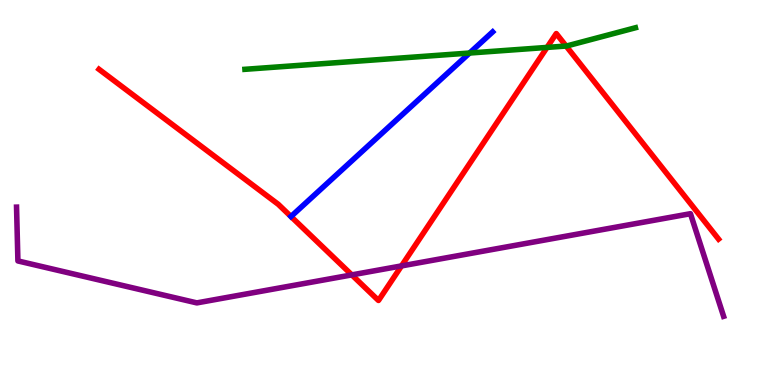[{'lines': ['blue', 'red'], 'intersections': []}, {'lines': ['green', 'red'], 'intersections': [{'x': 7.06, 'y': 8.77}, {'x': 7.3, 'y': 8.8}]}, {'lines': ['purple', 'red'], 'intersections': [{'x': 4.54, 'y': 2.86}, {'x': 5.18, 'y': 3.09}]}, {'lines': ['blue', 'green'], 'intersections': [{'x': 6.06, 'y': 8.62}]}, {'lines': ['blue', 'purple'], 'intersections': []}, {'lines': ['green', 'purple'], 'intersections': []}]